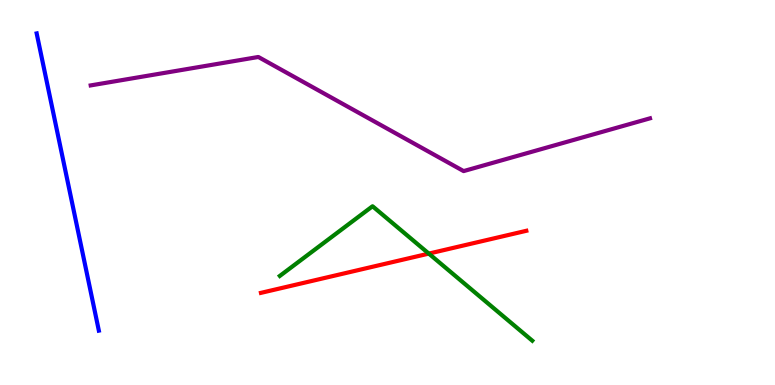[{'lines': ['blue', 'red'], 'intersections': []}, {'lines': ['green', 'red'], 'intersections': [{'x': 5.53, 'y': 3.41}]}, {'lines': ['purple', 'red'], 'intersections': []}, {'lines': ['blue', 'green'], 'intersections': []}, {'lines': ['blue', 'purple'], 'intersections': []}, {'lines': ['green', 'purple'], 'intersections': []}]